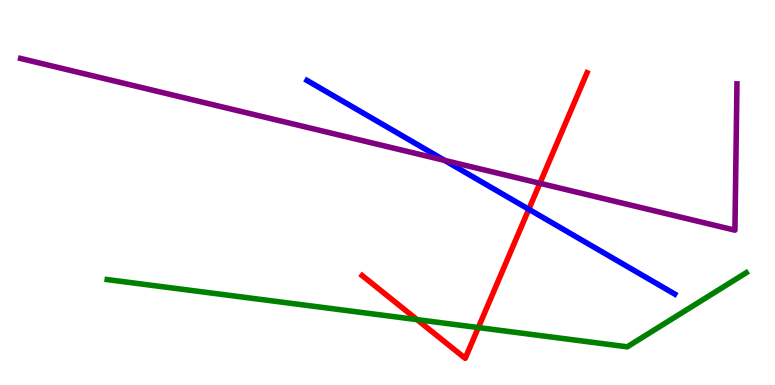[{'lines': ['blue', 'red'], 'intersections': [{'x': 6.82, 'y': 4.56}]}, {'lines': ['green', 'red'], 'intersections': [{'x': 5.38, 'y': 1.7}, {'x': 6.17, 'y': 1.49}]}, {'lines': ['purple', 'red'], 'intersections': [{'x': 6.97, 'y': 5.24}]}, {'lines': ['blue', 'green'], 'intersections': []}, {'lines': ['blue', 'purple'], 'intersections': [{'x': 5.74, 'y': 5.83}]}, {'lines': ['green', 'purple'], 'intersections': []}]